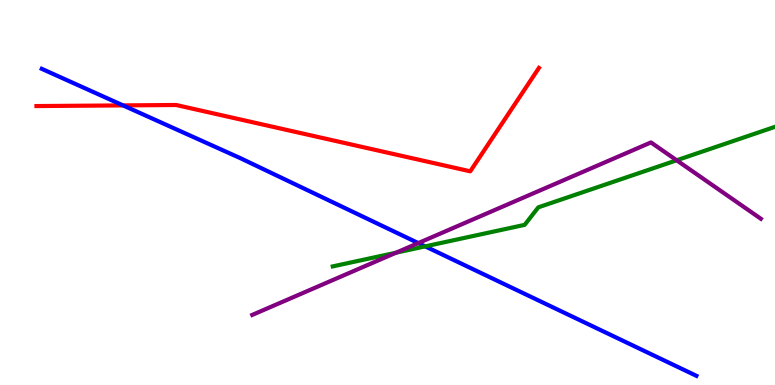[{'lines': ['blue', 'red'], 'intersections': [{'x': 1.59, 'y': 7.26}]}, {'lines': ['green', 'red'], 'intersections': []}, {'lines': ['purple', 'red'], 'intersections': []}, {'lines': ['blue', 'green'], 'intersections': [{'x': 5.49, 'y': 3.6}]}, {'lines': ['blue', 'purple'], 'intersections': [{'x': 5.4, 'y': 3.69}]}, {'lines': ['green', 'purple'], 'intersections': [{'x': 5.11, 'y': 3.44}, {'x': 8.73, 'y': 5.84}]}]